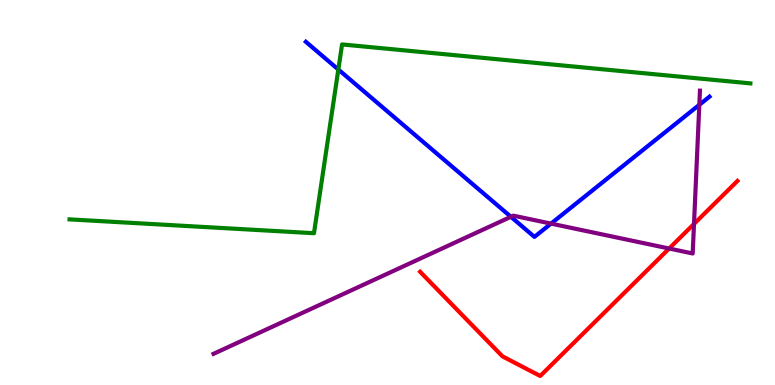[{'lines': ['blue', 'red'], 'intersections': []}, {'lines': ['green', 'red'], 'intersections': []}, {'lines': ['purple', 'red'], 'intersections': [{'x': 8.63, 'y': 3.54}, {'x': 8.95, 'y': 4.18}]}, {'lines': ['blue', 'green'], 'intersections': [{'x': 4.37, 'y': 8.19}]}, {'lines': ['blue', 'purple'], 'intersections': [{'x': 6.59, 'y': 4.37}, {'x': 7.11, 'y': 4.19}, {'x': 9.02, 'y': 7.28}]}, {'lines': ['green', 'purple'], 'intersections': []}]